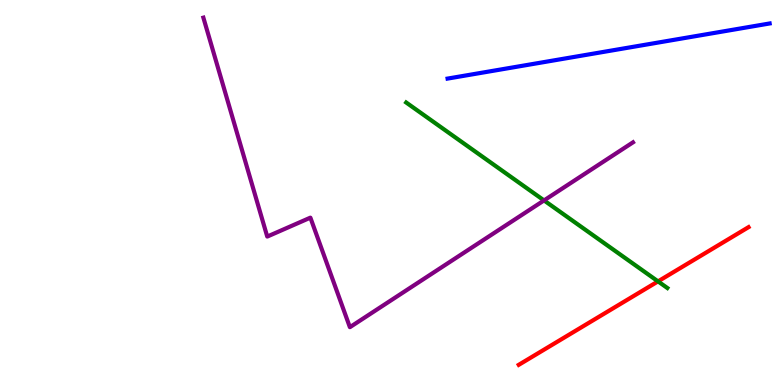[{'lines': ['blue', 'red'], 'intersections': []}, {'lines': ['green', 'red'], 'intersections': [{'x': 8.49, 'y': 2.69}]}, {'lines': ['purple', 'red'], 'intersections': []}, {'lines': ['blue', 'green'], 'intersections': []}, {'lines': ['blue', 'purple'], 'intersections': []}, {'lines': ['green', 'purple'], 'intersections': [{'x': 7.02, 'y': 4.79}]}]